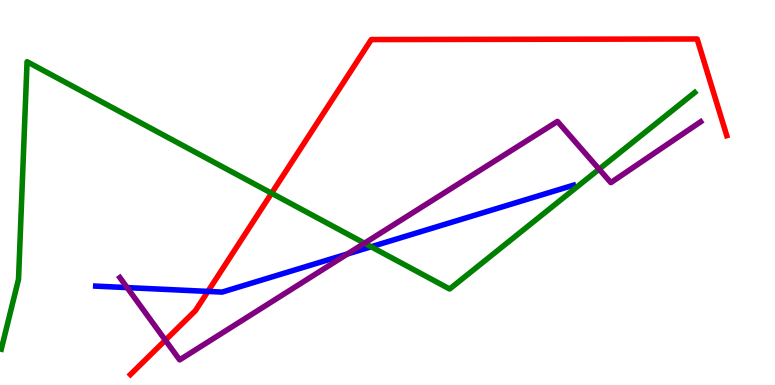[{'lines': ['blue', 'red'], 'intersections': [{'x': 2.68, 'y': 2.43}]}, {'lines': ['green', 'red'], 'intersections': [{'x': 3.5, 'y': 4.98}]}, {'lines': ['purple', 'red'], 'intersections': [{'x': 2.13, 'y': 1.16}]}, {'lines': ['blue', 'green'], 'intersections': [{'x': 4.79, 'y': 3.59}]}, {'lines': ['blue', 'purple'], 'intersections': [{'x': 1.64, 'y': 2.53}, {'x': 4.48, 'y': 3.4}]}, {'lines': ['green', 'purple'], 'intersections': [{'x': 4.7, 'y': 3.68}, {'x': 7.73, 'y': 5.61}]}]